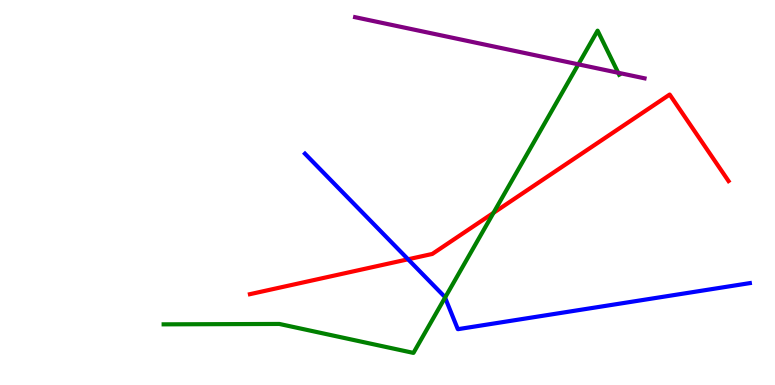[{'lines': ['blue', 'red'], 'intersections': [{'x': 5.27, 'y': 3.27}]}, {'lines': ['green', 'red'], 'intersections': [{'x': 6.37, 'y': 4.47}]}, {'lines': ['purple', 'red'], 'intersections': []}, {'lines': ['blue', 'green'], 'intersections': [{'x': 5.74, 'y': 2.27}]}, {'lines': ['blue', 'purple'], 'intersections': []}, {'lines': ['green', 'purple'], 'intersections': [{'x': 7.46, 'y': 8.33}, {'x': 7.98, 'y': 8.11}]}]